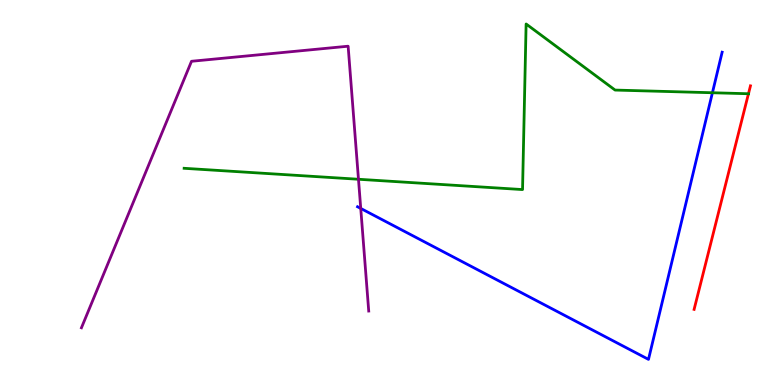[{'lines': ['blue', 'red'], 'intersections': []}, {'lines': ['green', 'red'], 'intersections': [{'x': 9.66, 'y': 7.57}]}, {'lines': ['purple', 'red'], 'intersections': []}, {'lines': ['blue', 'green'], 'intersections': [{'x': 9.19, 'y': 7.59}]}, {'lines': ['blue', 'purple'], 'intersections': [{'x': 4.65, 'y': 4.59}]}, {'lines': ['green', 'purple'], 'intersections': [{'x': 4.63, 'y': 5.34}]}]